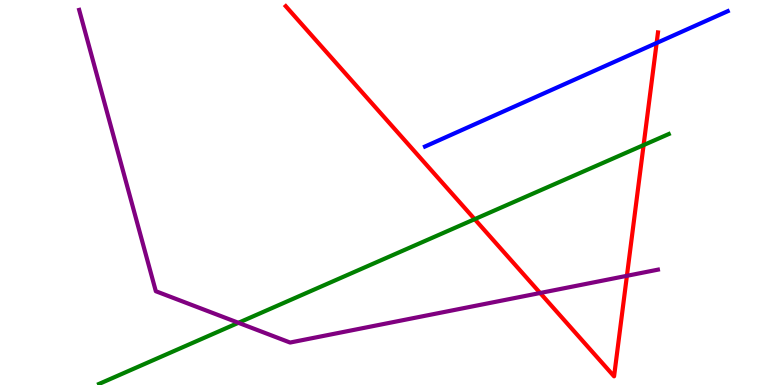[{'lines': ['blue', 'red'], 'intersections': [{'x': 8.47, 'y': 8.88}]}, {'lines': ['green', 'red'], 'intersections': [{'x': 6.12, 'y': 4.31}, {'x': 8.3, 'y': 6.23}]}, {'lines': ['purple', 'red'], 'intersections': [{'x': 6.97, 'y': 2.39}, {'x': 8.09, 'y': 2.84}]}, {'lines': ['blue', 'green'], 'intersections': []}, {'lines': ['blue', 'purple'], 'intersections': []}, {'lines': ['green', 'purple'], 'intersections': [{'x': 3.08, 'y': 1.62}]}]